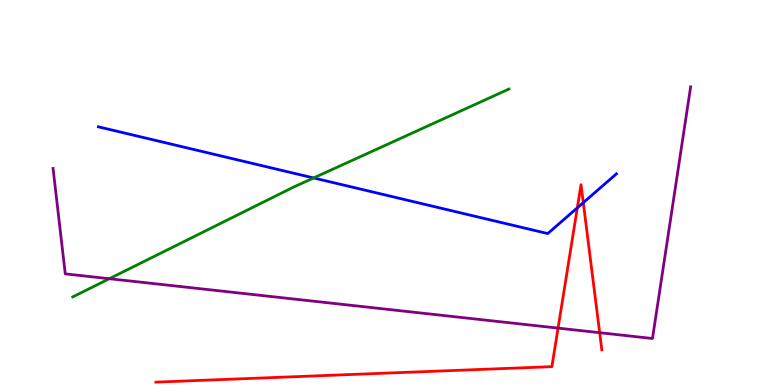[{'lines': ['blue', 'red'], 'intersections': [{'x': 7.45, 'y': 4.6}, {'x': 7.53, 'y': 4.74}]}, {'lines': ['green', 'red'], 'intersections': []}, {'lines': ['purple', 'red'], 'intersections': [{'x': 7.2, 'y': 1.48}, {'x': 7.74, 'y': 1.36}]}, {'lines': ['blue', 'green'], 'intersections': [{'x': 4.05, 'y': 5.38}]}, {'lines': ['blue', 'purple'], 'intersections': []}, {'lines': ['green', 'purple'], 'intersections': [{'x': 1.41, 'y': 2.76}]}]